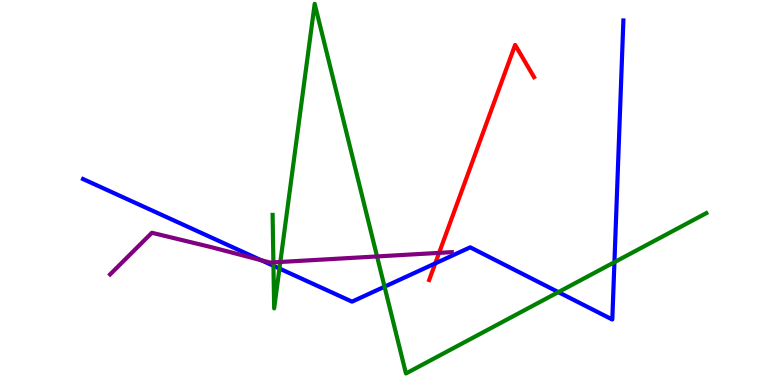[{'lines': ['blue', 'red'], 'intersections': [{'x': 5.62, 'y': 3.16}]}, {'lines': ['green', 'red'], 'intersections': []}, {'lines': ['purple', 'red'], 'intersections': [{'x': 5.67, 'y': 3.43}]}, {'lines': ['blue', 'green'], 'intersections': [{'x': 3.53, 'y': 3.1}, {'x': 3.61, 'y': 3.02}, {'x': 4.96, 'y': 2.55}, {'x': 7.2, 'y': 2.41}, {'x': 7.93, 'y': 3.19}]}, {'lines': ['blue', 'purple'], 'intersections': [{'x': 3.37, 'y': 3.24}]}, {'lines': ['green', 'purple'], 'intersections': [{'x': 3.53, 'y': 3.18}, {'x': 3.62, 'y': 3.2}, {'x': 4.87, 'y': 3.34}]}]